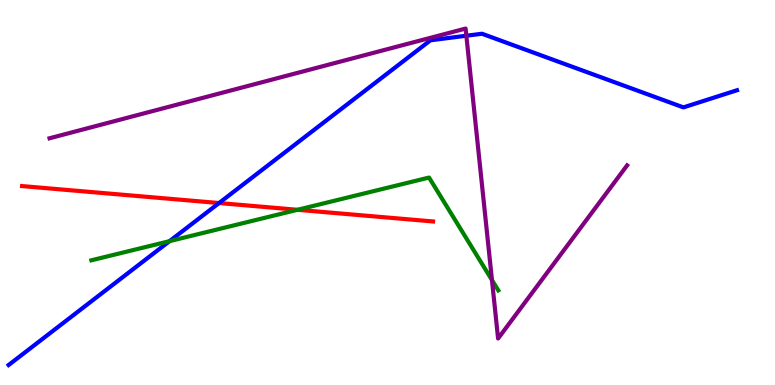[{'lines': ['blue', 'red'], 'intersections': [{'x': 2.83, 'y': 4.73}]}, {'lines': ['green', 'red'], 'intersections': [{'x': 3.84, 'y': 4.55}]}, {'lines': ['purple', 'red'], 'intersections': []}, {'lines': ['blue', 'green'], 'intersections': [{'x': 2.19, 'y': 3.74}]}, {'lines': ['blue', 'purple'], 'intersections': [{'x': 6.02, 'y': 9.07}]}, {'lines': ['green', 'purple'], 'intersections': [{'x': 6.35, 'y': 2.73}]}]